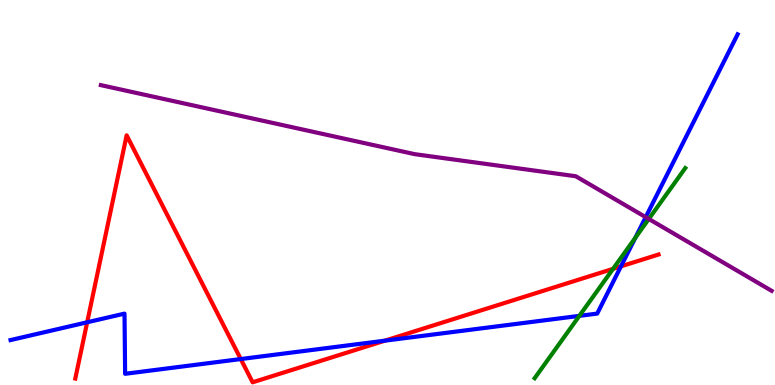[{'lines': ['blue', 'red'], 'intersections': [{'x': 1.12, 'y': 1.63}, {'x': 3.11, 'y': 0.674}, {'x': 4.97, 'y': 1.15}, {'x': 8.01, 'y': 3.08}]}, {'lines': ['green', 'red'], 'intersections': [{'x': 7.91, 'y': 3.02}]}, {'lines': ['purple', 'red'], 'intersections': []}, {'lines': ['blue', 'green'], 'intersections': [{'x': 7.48, 'y': 1.8}, {'x': 8.2, 'y': 3.82}]}, {'lines': ['blue', 'purple'], 'intersections': [{'x': 8.33, 'y': 4.36}]}, {'lines': ['green', 'purple'], 'intersections': [{'x': 8.37, 'y': 4.31}]}]